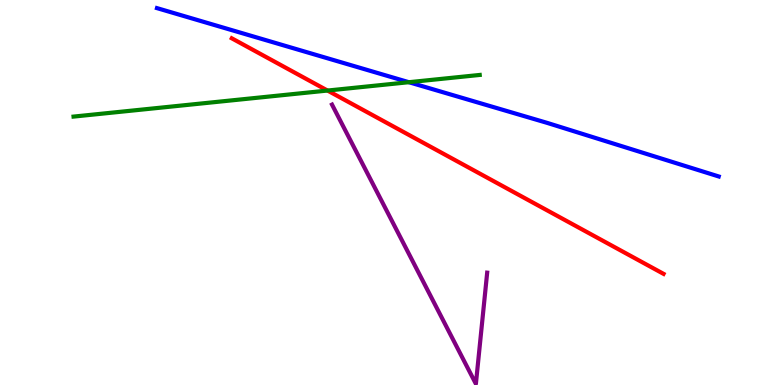[{'lines': ['blue', 'red'], 'intersections': []}, {'lines': ['green', 'red'], 'intersections': [{'x': 4.23, 'y': 7.65}]}, {'lines': ['purple', 'red'], 'intersections': []}, {'lines': ['blue', 'green'], 'intersections': [{'x': 5.28, 'y': 7.86}]}, {'lines': ['blue', 'purple'], 'intersections': []}, {'lines': ['green', 'purple'], 'intersections': []}]